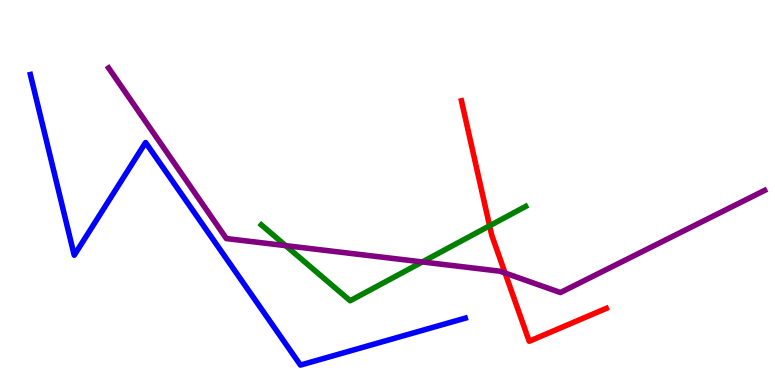[{'lines': ['blue', 'red'], 'intersections': []}, {'lines': ['green', 'red'], 'intersections': [{'x': 6.32, 'y': 4.14}]}, {'lines': ['purple', 'red'], 'intersections': [{'x': 6.52, 'y': 2.91}]}, {'lines': ['blue', 'green'], 'intersections': []}, {'lines': ['blue', 'purple'], 'intersections': []}, {'lines': ['green', 'purple'], 'intersections': [{'x': 3.69, 'y': 3.62}, {'x': 5.45, 'y': 3.2}]}]